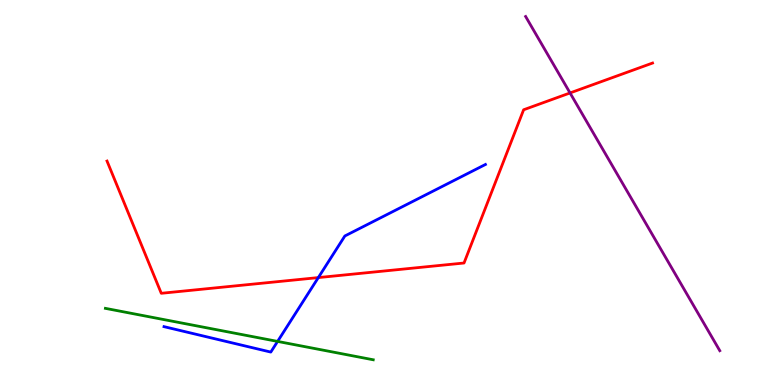[{'lines': ['blue', 'red'], 'intersections': [{'x': 4.11, 'y': 2.79}]}, {'lines': ['green', 'red'], 'intersections': []}, {'lines': ['purple', 'red'], 'intersections': [{'x': 7.36, 'y': 7.59}]}, {'lines': ['blue', 'green'], 'intersections': [{'x': 3.58, 'y': 1.13}]}, {'lines': ['blue', 'purple'], 'intersections': []}, {'lines': ['green', 'purple'], 'intersections': []}]